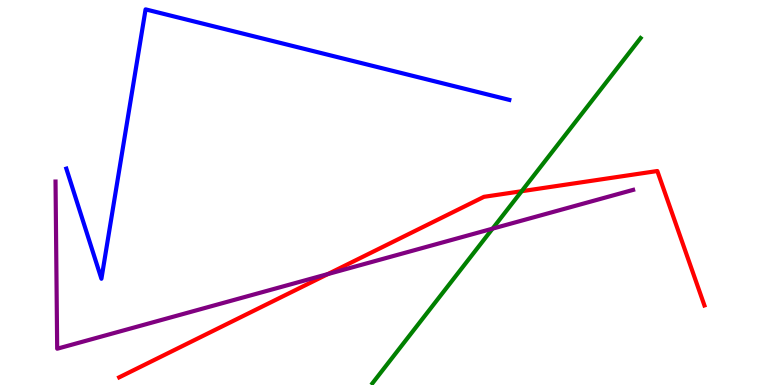[{'lines': ['blue', 'red'], 'intersections': []}, {'lines': ['green', 'red'], 'intersections': [{'x': 6.73, 'y': 5.03}]}, {'lines': ['purple', 'red'], 'intersections': [{'x': 4.23, 'y': 2.88}]}, {'lines': ['blue', 'green'], 'intersections': []}, {'lines': ['blue', 'purple'], 'intersections': []}, {'lines': ['green', 'purple'], 'intersections': [{'x': 6.36, 'y': 4.06}]}]